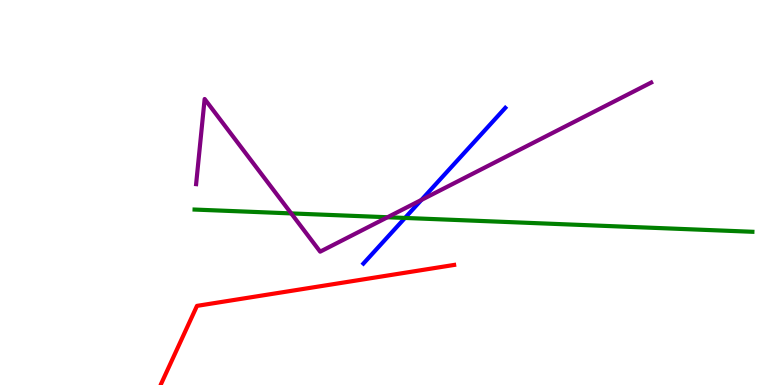[{'lines': ['blue', 'red'], 'intersections': []}, {'lines': ['green', 'red'], 'intersections': []}, {'lines': ['purple', 'red'], 'intersections': []}, {'lines': ['blue', 'green'], 'intersections': [{'x': 5.23, 'y': 4.34}]}, {'lines': ['blue', 'purple'], 'intersections': [{'x': 5.44, 'y': 4.81}]}, {'lines': ['green', 'purple'], 'intersections': [{'x': 3.76, 'y': 4.46}, {'x': 5.0, 'y': 4.36}]}]